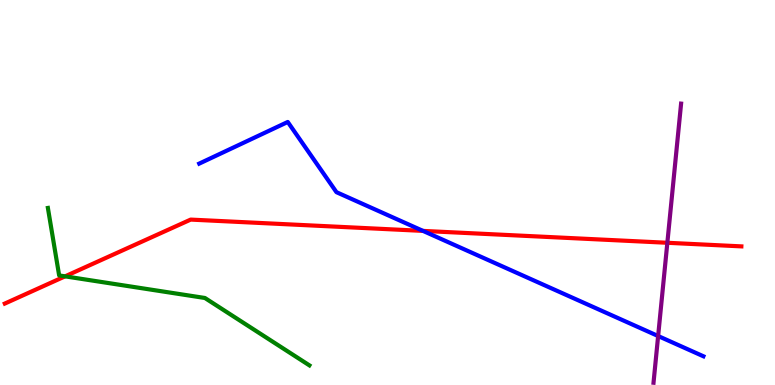[{'lines': ['blue', 'red'], 'intersections': [{'x': 5.46, 'y': 4.0}]}, {'lines': ['green', 'red'], 'intersections': [{'x': 0.84, 'y': 2.82}]}, {'lines': ['purple', 'red'], 'intersections': [{'x': 8.61, 'y': 3.69}]}, {'lines': ['blue', 'green'], 'intersections': []}, {'lines': ['blue', 'purple'], 'intersections': [{'x': 8.49, 'y': 1.27}]}, {'lines': ['green', 'purple'], 'intersections': []}]